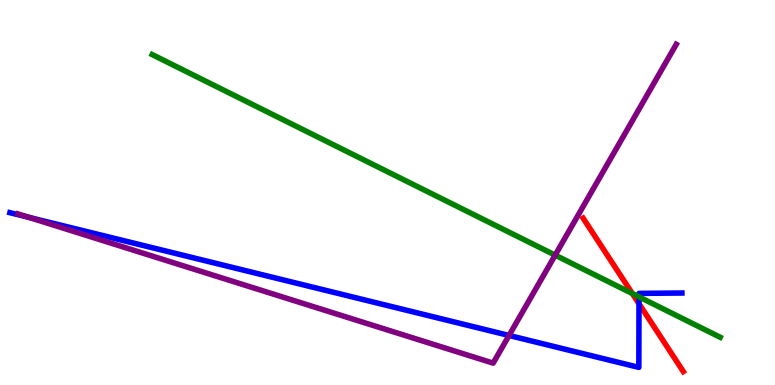[{'lines': ['blue', 'red'], 'intersections': [{'x': 8.25, 'y': 2.11}]}, {'lines': ['green', 'red'], 'intersections': [{'x': 8.16, 'y': 2.37}]}, {'lines': ['purple', 'red'], 'intersections': []}, {'lines': ['blue', 'green'], 'intersections': [{'x': 8.25, 'y': 2.29}]}, {'lines': ['blue', 'purple'], 'intersections': [{'x': 0.374, 'y': 4.35}, {'x': 6.57, 'y': 1.29}]}, {'lines': ['green', 'purple'], 'intersections': [{'x': 7.16, 'y': 3.37}]}]